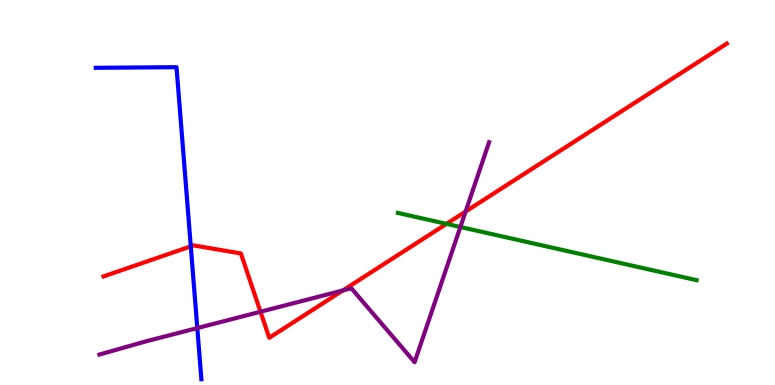[{'lines': ['blue', 'red'], 'intersections': [{'x': 2.46, 'y': 3.6}]}, {'lines': ['green', 'red'], 'intersections': [{'x': 5.76, 'y': 4.19}]}, {'lines': ['purple', 'red'], 'intersections': [{'x': 3.36, 'y': 1.9}, {'x': 4.42, 'y': 2.46}, {'x': 6.01, 'y': 4.51}]}, {'lines': ['blue', 'green'], 'intersections': []}, {'lines': ['blue', 'purple'], 'intersections': [{'x': 2.55, 'y': 1.48}]}, {'lines': ['green', 'purple'], 'intersections': [{'x': 5.94, 'y': 4.1}]}]